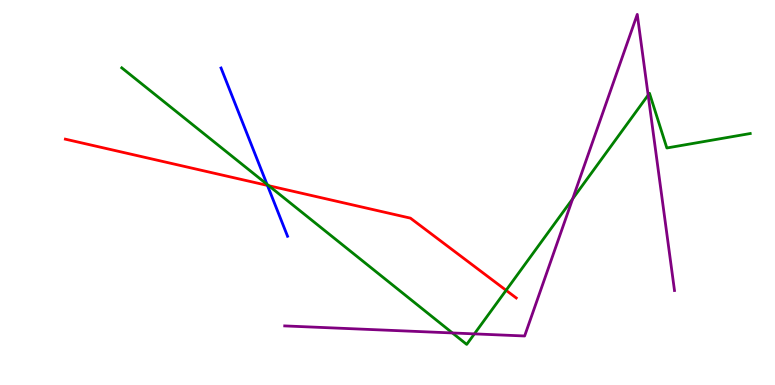[{'lines': ['blue', 'red'], 'intersections': [{'x': 3.45, 'y': 5.18}]}, {'lines': ['green', 'red'], 'intersections': [{'x': 3.47, 'y': 5.18}, {'x': 6.53, 'y': 2.46}]}, {'lines': ['purple', 'red'], 'intersections': []}, {'lines': ['blue', 'green'], 'intersections': [{'x': 3.45, 'y': 5.21}]}, {'lines': ['blue', 'purple'], 'intersections': []}, {'lines': ['green', 'purple'], 'intersections': [{'x': 5.84, 'y': 1.35}, {'x': 6.12, 'y': 1.33}, {'x': 7.39, 'y': 4.84}, {'x': 8.36, 'y': 7.53}]}]